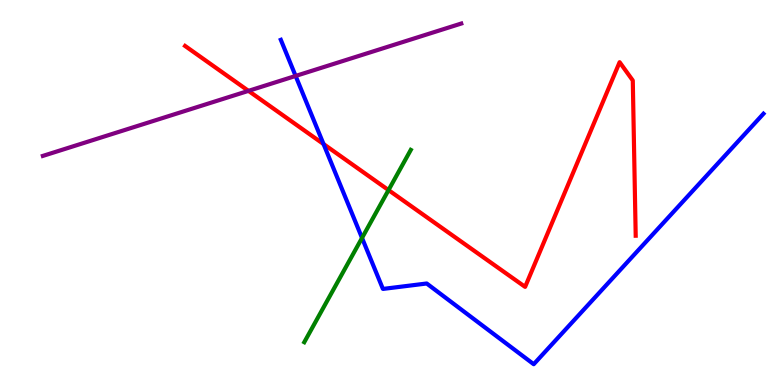[{'lines': ['blue', 'red'], 'intersections': [{'x': 4.17, 'y': 6.26}]}, {'lines': ['green', 'red'], 'intersections': [{'x': 5.01, 'y': 5.06}]}, {'lines': ['purple', 'red'], 'intersections': [{'x': 3.21, 'y': 7.64}]}, {'lines': ['blue', 'green'], 'intersections': [{'x': 4.67, 'y': 3.82}]}, {'lines': ['blue', 'purple'], 'intersections': [{'x': 3.81, 'y': 8.03}]}, {'lines': ['green', 'purple'], 'intersections': []}]